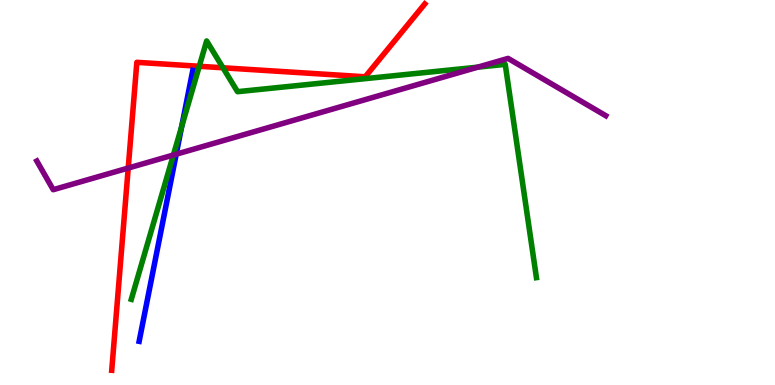[{'lines': ['blue', 'red'], 'intersections': []}, {'lines': ['green', 'red'], 'intersections': [{'x': 2.57, 'y': 8.28}, {'x': 2.88, 'y': 8.24}]}, {'lines': ['purple', 'red'], 'intersections': [{'x': 1.65, 'y': 5.64}]}, {'lines': ['blue', 'green'], 'intersections': [{'x': 2.34, 'y': 6.71}]}, {'lines': ['blue', 'purple'], 'intersections': [{'x': 2.27, 'y': 5.99}]}, {'lines': ['green', 'purple'], 'intersections': [{'x': 2.24, 'y': 5.97}, {'x': 6.17, 'y': 8.26}]}]